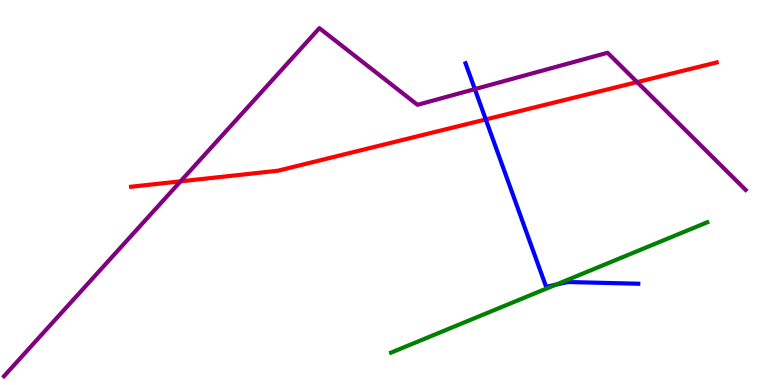[{'lines': ['blue', 'red'], 'intersections': [{'x': 6.27, 'y': 6.9}]}, {'lines': ['green', 'red'], 'intersections': []}, {'lines': ['purple', 'red'], 'intersections': [{'x': 2.33, 'y': 5.29}, {'x': 8.22, 'y': 7.87}]}, {'lines': ['blue', 'green'], 'intersections': [{'x': 7.17, 'y': 2.61}]}, {'lines': ['blue', 'purple'], 'intersections': [{'x': 6.13, 'y': 7.69}]}, {'lines': ['green', 'purple'], 'intersections': []}]